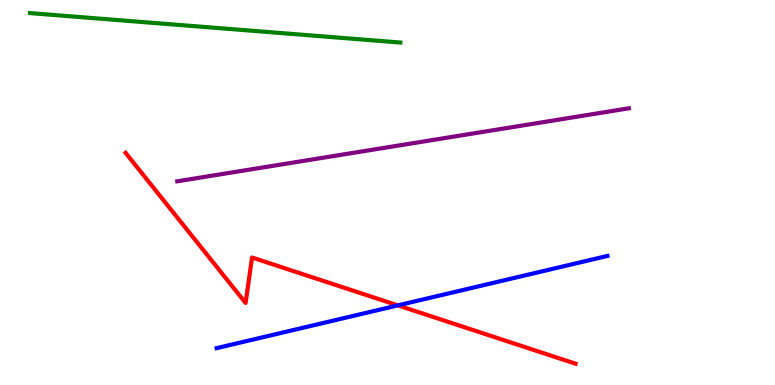[{'lines': ['blue', 'red'], 'intersections': [{'x': 5.13, 'y': 2.07}]}, {'lines': ['green', 'red'], 'intersections': []}, {'lines': ['purple', 'red'], 'intersections': []}, {'lines': ['blue', 'green'], 'intersections': []}, {'lines': ['blue', 'purple'], 'intersections': []}, {'lines': ['green', 'purple'], 'intersections': []}]